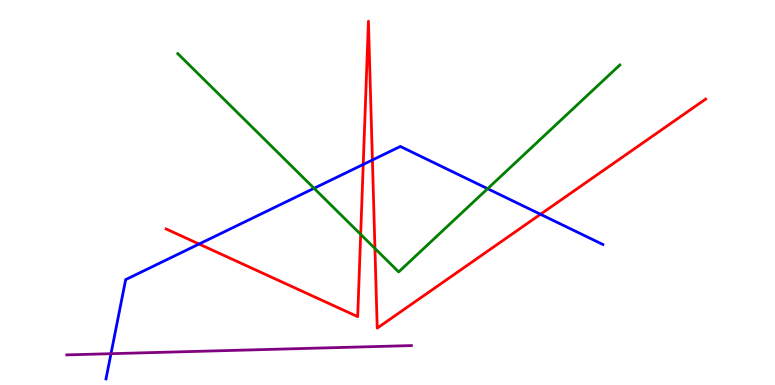[{'lines': ['blue', 'red'], 'intersections': [{'x': 2.57, 'y': 3.66}, {'x': 4.69, 'y': 5.73}, {'x': 4.81, 'y': 5.84}, {'x': 6.97, 'y': 4.43}]}, {'lines': ['green', 'red'], 'intersections': [{'x': 4.65, 'y': 3.91}, {'x': 4.84, 'y': 3.55}]}, {'lines': ['purple', 'red'], 'intersections': []}, {'lines': ['blue', 'green'], 'intersections': [{'x': 4.05, 'y': 5.11}, {'x': 6.29, 'y': 5.1}]}, {'lines': ['blue', 'purple'], 'intersections': [{'x': 1.43, 'y': 0.813}]}, {'lines': ['green', 'purple'], 'intersections': []}]